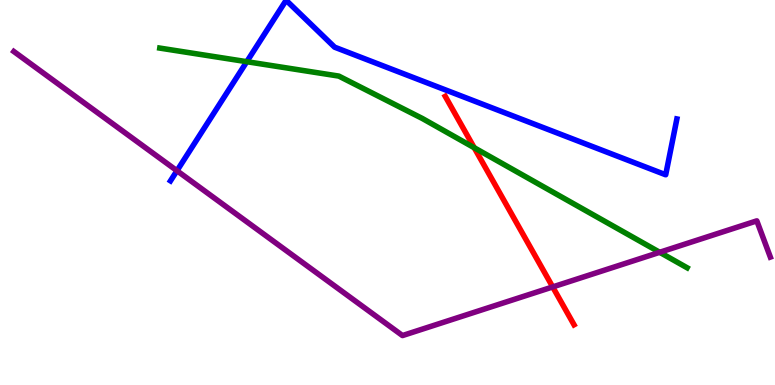[{'lines': ['blue', 'red'], 'intersections': []}, {'lines': ['green', 'red'], 'intersections': [{'x': 6.12, 'y': 6.16}]}, {'lines': ['purple', 'red'], 'intersections': [{'x': 7.13, 'y': 2.55}]}, {'lines': ['blue', 'green'], 'intersections': [{'x': 3.18, 'y': 8.4}]}, {'lines': ['blue', 'purple'], 'intersections': [{'x': 2.28, 'y': 5.57}]}, {'lines': ['green', 'purple'], 'intersections': [{'x': 8.51, 'y': 3.45}]}]